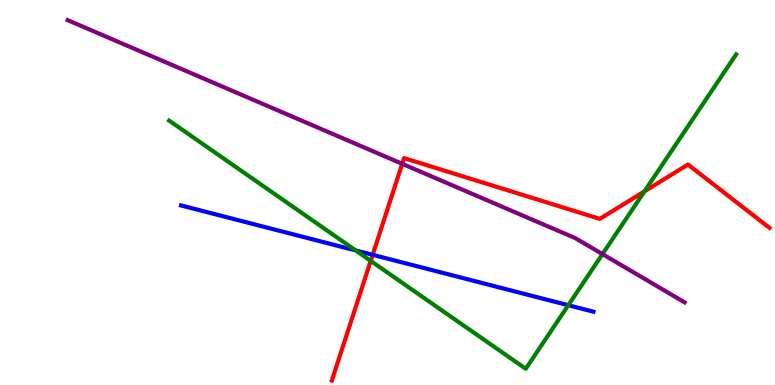[{'lines': ['blue', 'red'], 'intersections': [{'x': 4.81, 'y': 3.38}]}, {'lines': ['green', 'red'], 'intersections': [{'x': 4.78, 'y': 3.22}, {'x': 8.32, 'y': 5.03}]}, {'lines': ['purple', 'red'], 'intersections': [{'x': 5.19, 'y': 5.75}]}, {'lines': ['blue', 'green'], 'intersections': [{'x': 4.59, 'y': 3.5}, {'x': 7.33, 'y': 2.07}]}, {'lines': ['blue', 'purple'], 'intersections': []}, {'lines': ['green', 'purple'], 'intersections': [{'x': 7.77, 'y': 3.4}]}]